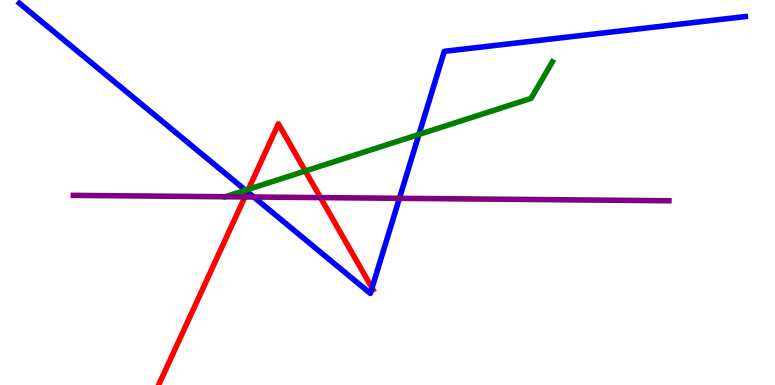[{'lines': ['blue', 'red'], 'intersections': [{'x': 3.19, 'y': 5.02}, {'x': 4.8, 'y': 2.52}]}, {'lines': ['green', 'red'], 'intersections': [{'x': 3.21, 'y': 5.08}, {'x': 3.94, 'y': 5.56}]}, {'lines': ['purple', 'red'], 'intersections': [{'x': 3.16, 'y': 4.89}, {'x': 4.14, 'y': 4.87}]}, {'lines': ['blue', 'green'], 'intersections': [{'x': 3.17, 'y': 5.06}, {'x': 5.41, 'y': 6.51}]}, {'lines': ['blue', 'purple'], 'intersections': [{'x': 3.27, 'y': 4.88}, {'x': 5.15, 'y': 4.85}]}, {'lines': ['green', 'purple'], 'intersections': []}]